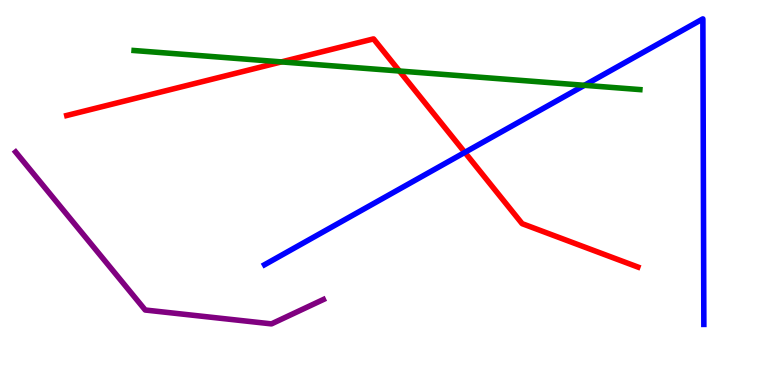[{'lines': ['blue', 'red'], 'intersections': [{'x': 6.0, 'y': 6.04}]}, {'lines': ['green', 'red'], 'intersections': [{'x': 3.63, 'y': 8.39}, {'x': 5.15, 'y': 8.16}]}, {'lines': ['purple', 'red'], 'intersections': []}, {'lines': ['blue', 'green'], 'intersections': [{'x': 7.54, 'y': 7.78}]}, {'lines': ['blue', 'purple'], 'intersections': []}, {'lines': ['green', 'purple'], 'intersections': []}]